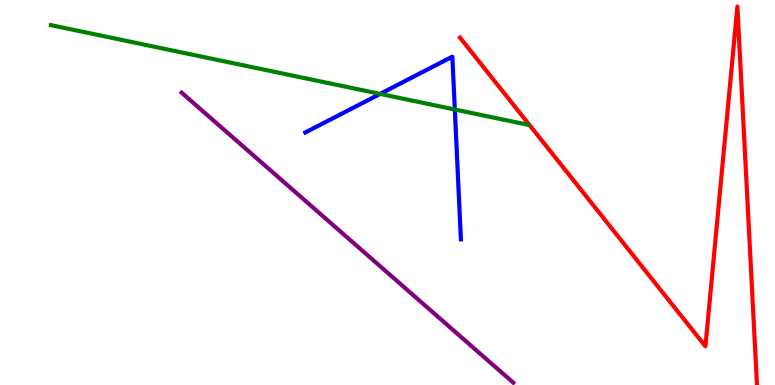[{'lines': ['blue', 'red'], 'intersections': []}, {'lines': ['green', 'red'], 'intersections': []}, {'lines': ['purple', 'red'], 'intersections': []}, {'lines': ['blue', 'green'], 'intersections': [{'x': 4.9, 'y': 7.56}, {'x': 5.87, 'y': 7.16}]}, {'lines': ['blue', 'purple'], 'intersections': []}, {'lines': ['green', 'purple'], 'intersections': []}]